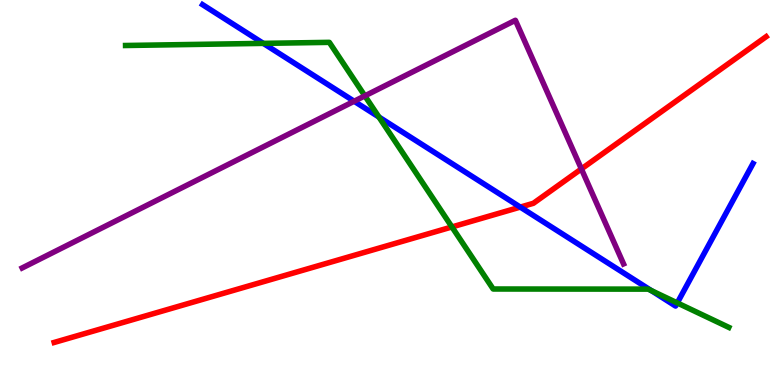[{'lines': ['blue', 'red'], 'intersections': [{'x': 6.71, 'y': 4.62}]}, {'lines': ['green', 'red'], 'intersections': [{'x': 5.83, 'y': 4.11}]}, {'lines': ['purple', 'red'], 'intersections': [{'x': 7.5, 'y': 5.61}]}, {'lines': ['blue', 'green'], 'intersections': [{'x': 3.4, 'y': 8.87}, {'x': 4.89, 'y': 6.96}, {'x': 8.4, 'y': 2.45}, {'x': 8.74, 'y': 2.13}]}, {'lines': ['blue', 'purple'], 'intersections': [{'x': 4.57, 'y': 7.37}]}, {'lines': ['green', 'purple'], 'intersections': [{'x': 4.71, 'y': 7.51}]}]